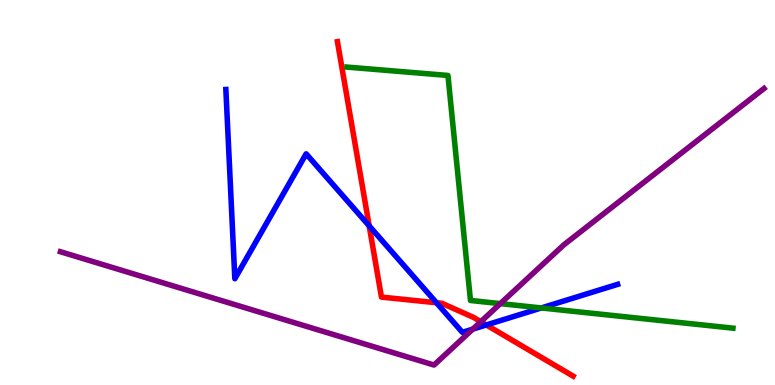[{'lines': ['blue', 'red'], 'intersections': [{'x': 4.76, 'y': 4.13}, {'x': 5.63, 'y': 2.14}, {'x': 6.28, 'y': 1.56}]}, {'lines': ['green', 'red'], 'intersections': []}, {'lines': ['purple', 'red'], 'intersections': [{'x': 6.2, 'y': 1.64}]}, {'lines': ['blue', 'green'], 'intersections': [{'x': 6.99, 'y': 2.0}]}, {'lines': ['blue', 'purple'], 'intersections': [{'x': 6.1, 'y': 1.45}]}, {'lines': ['green', 'purple'], 'intersections': [{'x': 6.46, 'y': 2.11}]}]